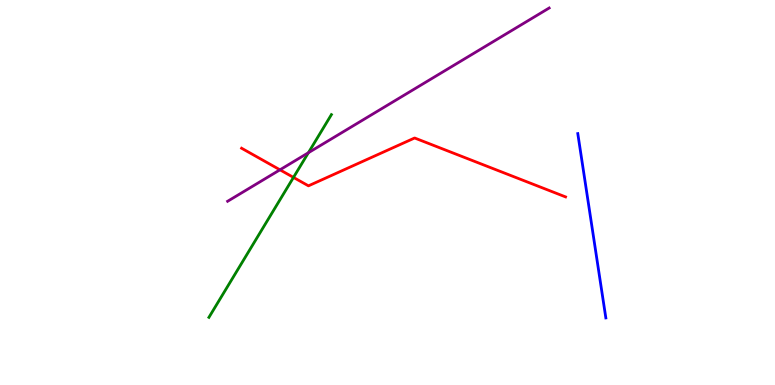[{'lines': ['blue', 'red'], 'intersections': []}, {'lines': ['green', 'red'], 'intersections': [{'x': 3.79, 'y': 5.39}]}, {'lines': ['purple', 'red'], 'intersections': [{'x': 3.61, 'y': 5.59}]}, {'lines': ['blue', 'green'], 'intersections': []}, {'lines': ['blue', 'purple'], 'intersections': []}, {'lines': ['green', 'purple'], 'intersections': [{'x': 3.98, 'y': 6.03}]}]